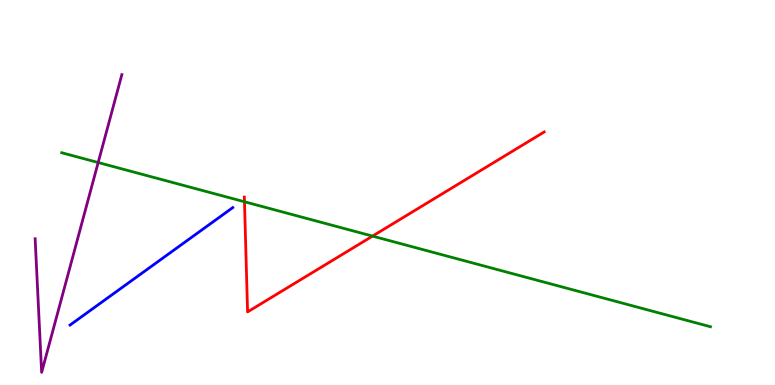[{'lines': ['blue', 'red'], 'intersections': []}, {'lines': ['green', 'red'], 'intersections': [{'x': 3.15, 'y': 4.76}, {'x': 4.81, 'y': 3.87}]}, {'lines': ['purple', 'red'], 'intersections': []}, {'lines': ['blue', 'green'], 'intersections': []}, {'lines': ['blue', 'purple'], 'intersections': []}, {'lines': ['green', 'purple'], 'intersections': [{'x': 1.27, 'y': 5.78}]}]